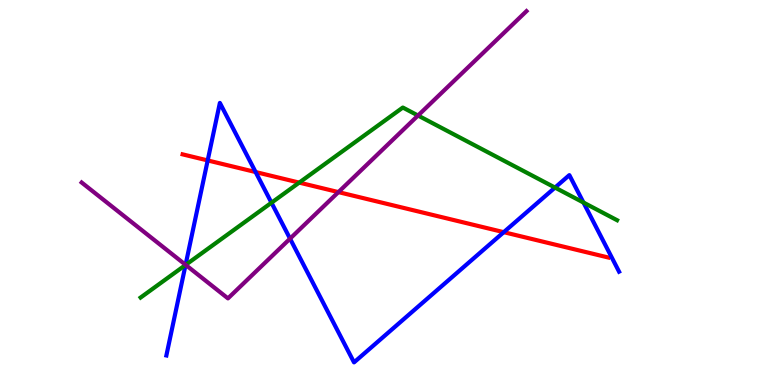[{'lines': ['blue', 'red'], 'intersections': [{'x': 2.68, 'y': 5.83}, {'x': 3.3, 'y': 5.53}, {'x': 6.5, 'y': 3.97}]}, {'lines': ['green', 'red'], 'intersections': [{'x': 3.86, 'y': 5.26}]}, {'lines': ['purple', 'red'], 'intersections': [{'x': 4.37, 'y': 5.01}]}, {'lines': ['blue', 'green'], 'intersections': [{'x': 2.39, 'y': 3.12}, {'x': 3.5, 'y': 4.73}, {'x': 7.16, 'y': 5.13}, {'x': 7.53, 'y': 4.74}]}, {'lines': ['blue', 'purple'], 'intersections': [{'x': 2.39, 'y': 3.12}, {'x': 3.74, 'y': 3.8}]}, {'lines': ['green', 'purple'], 'intersections': [{'x': 2.4, 'y': 3.12}, {'x': 5.39, 'y': 7.0}]}]